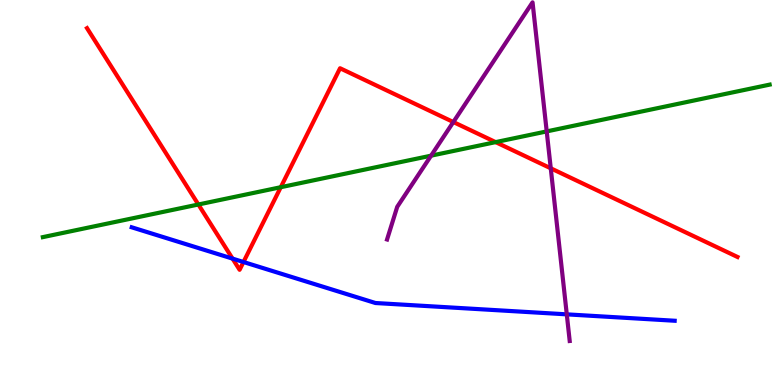[{'lines': ['blue', 'red'], 'intersections': [{'x': 3.0, 'y': 3.28}, {'x': 3.14, 'y': 3.19}]}, {'lines': ['green', 'red'], 'intersections': [{'x': 2.56, 'y': 4.69}, {'x': 3.62, 'y': 5.14}, {'x': 6.4, 'y': 6.31}]}, {'lines': ['purple', 'red'], 'intersections': [{'x': 5.85, 'y': 6.83}, {'x': 7.11, 'y': 5.63}]}, {'lines': ['blue', 'green'], 'intersections': []}, {'lines': ['blue', 'purple'], 'intersections': [{'x': 7.31, 'y': 1.84}]}, {'lines': ['green', 'purple'], 'intersections': [{'x': 5.56, 'y': 5.96}, {'x': 7.05, 'y': 6.59}]}]